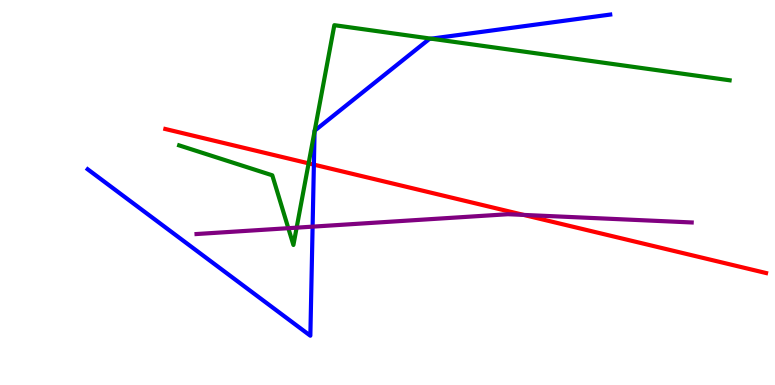[{'lines': ['blue', 'red'], 'intersections': [{'x': 4.05, 'y': 5.72}]}, {'lines': ['green', 'red'], 'intersections': [{'x': 3.98, 'y': 5.76}]}, {'lines': ['purple', 'red'], 'intersections': [{'x': 6.76, 'y': 4.42}]}, {'lines': ['blue', 'green'], 'intersections': [{'x': 4.06, 'y': 6.59}, {'x': 4.06, 'y': 6.61}, {'x': 5.56, 'y': 9.0}]}, {'lines': ['blue', 'purple'], 'intersections': [{'x': 4.03, 'y': 4.11}]}, {'lines': ['green', 'purple'], 'intersections': [{'x': 3.72, 'y': 4.07}, {'x': 3.83, 'y': 4.09}]}]